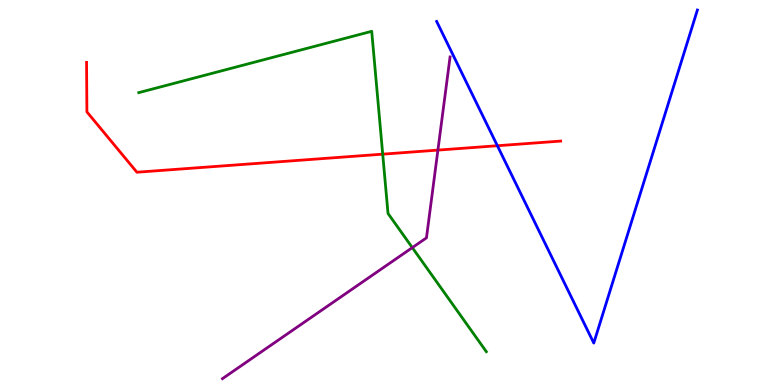[{'lines': ['blue', 'red'], 'intersections': [{'x': 6.42, 'y': 6.21}]}, {'lines': ['green', 'red'], 'intersections': [{'x': 4.94, 'y': 6.0}]}, {'lines': ['purple', 'red'], 'intersections': [{'x': 5.65, 'y': 6.1}]}, {'lines': ['blue', 'green'], 'intersections': []}, {'lines': ['blue', 'purple'], 'intersections': []}, {'lines': ['green', 'purple'], 'intersections': [{'x': 5.32, 'y': 3.57}]}]